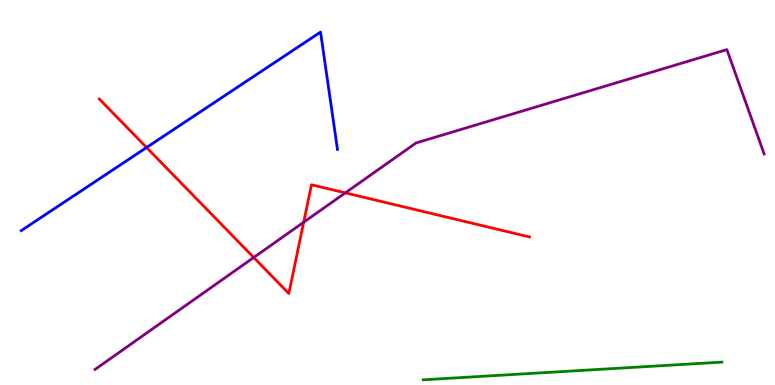[{'lines': ['blue', 'red'], 'intersections': [{'x': 1.89, 'y': 6.17}]}, {'lines': ['green', 'red'], 'intersections': []}, {'lines': ['purple', 'red'], 'intersections': [{'x': 3.27, 'y': 3.31}, {'x': 3.92, 'y': 4.23}, {'x': 4.46, 'y': 4.99}]}, {'lines': ['blue', 'green'], 'intersections': []}, {'lines': ['blue', 'purple'], 'intersections': []}, {'lines': ['green', 'purple'], 'intersections': []}]